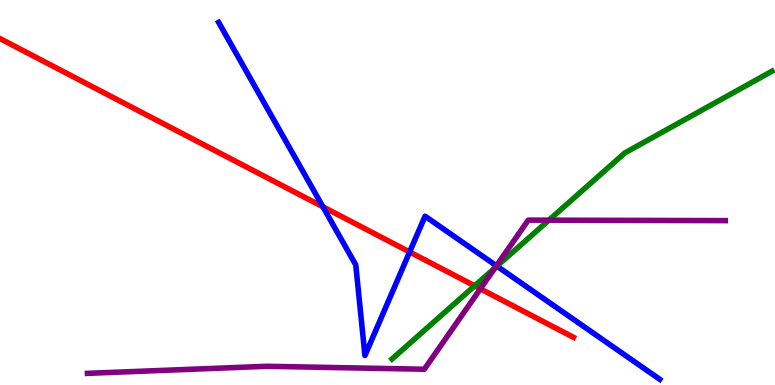[{'lines': ['blue', 'red'], 'intersections': [{'x': 4.17, 'y': 4.63}, {'x': 5.29, 'y': 3.46}]}, {'lines': ['green', 'red'], 'intersections': [{'x': 6.12, 'y': 2.58}]}, {'lines': ['purple', 'red'], 'intersections': [{'x': 6.2, 'y': 2.5}]}, {'lines': ['blue', 'green'], 'intersections': [{'x': 6.41, 'y': 3.09}]}, {'lines': ['blue', 'purple'], 'intersections': [{'x': 6.41, 'y': 3.1}]}, {'lines': ['green', 'purple'], 'intersections': [{'x': 6.39, 'y': 3.04}, {'x': 7.08, 'y': 4.28}]}]